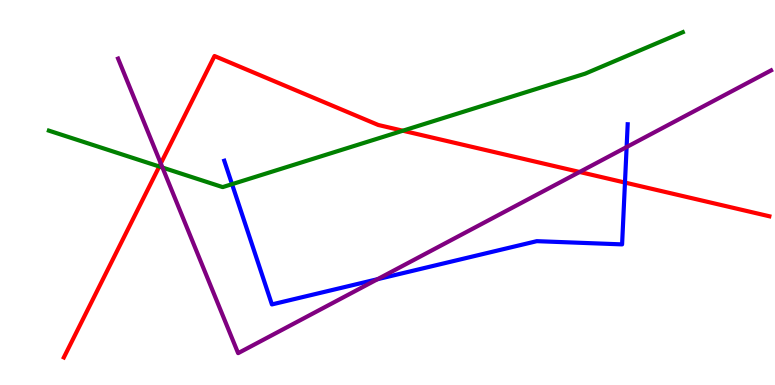[{'lines': ['blue', 'red'], 'intersections': [{'x': 8.06, 'y': 5.26}]}, {'lines': ['green', 'red'], 'intersections': [{'x': 2.06, 'y': 5.68}, {'x': 5.2, 'y': 6.6}]}, {'lines': ['purple', 'red'], 'intersections': [{'x': 2.07, 'y': 5.75}, {'x': 7.48, 'y': 5.53}]}, {'lines': ['blue', 'green'], 'intersections': [{'x': 2.99, 'y': 5.22}]}, {'lines': ['blue', 'purple'], 'intersections': [{'x': 4.87, 'y': 2.75}, {'x': 8.09, 'y': 6.18}]}, {'lines': ['green', 'purple'], 'intersections': [{'x': 2.1, 'y': 5.65}]}]